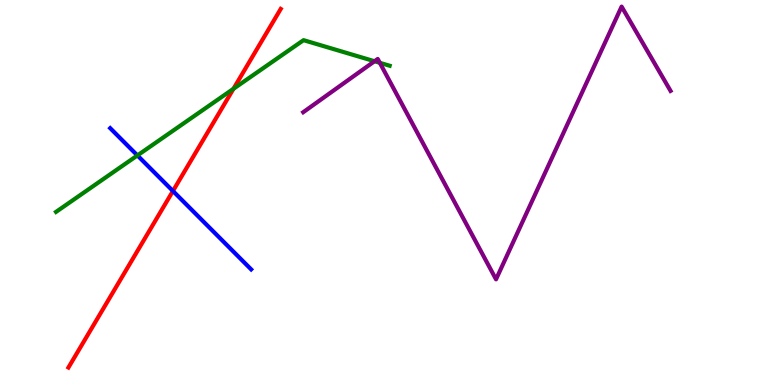[{'lines': ['blue', 'red'], 'intersections': [{'x': 2.23, 'y': 5.04}]}, {'lines': ['green', 'red'], 'intersections': [{'x': 3.01, 'y': 7.69}]}, {'lines': ['purple', 'red'], 'intersections': []}, {'lines': ['blue', 'green'], 'intersections': [{'x': 1.77, 'y': 5.96}]}, {'lines': ['blue', 'purple'], 'intersections': []}, {'lines': ['green', 'purple'], 'intersections': [{'x': 4.83, 'y': 8.41}, {'x': 4.9, 'y': 8.37}]}]